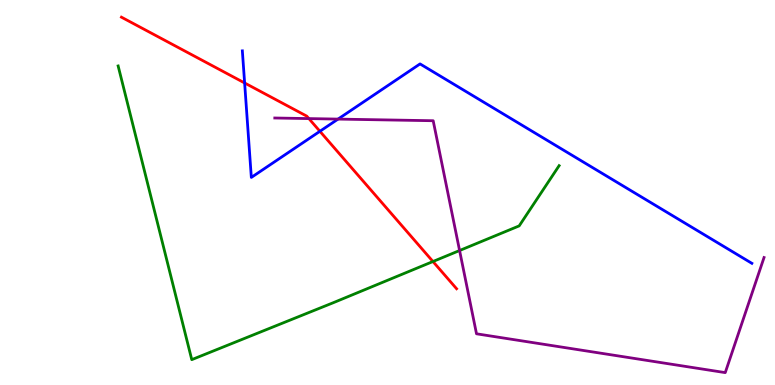[{'lines': ['blue', 'red'], 'intersections': [{'x': 3.16, 'y': 7.85}, {'x': 4.13, 'y': 6.59}]}, {'lines': ['green', 'red'], 'intersections': [{'x': 5.59, 'y': 3.21}]}, {'lines': ['purple', 'red'], 'intersections': [{'x': 3.99, 'y': 6.92}]}, {'lines': ['blue', 'green'], 'intersections': []}, {'lines': ['blue', 'purple'], 'intersections': [{'x': 4.36, 'y': 6.91}]}, {'lines': ['green', 'purple'], 'intersections': [{'x': 5.93, 'y': 3.49}]}]